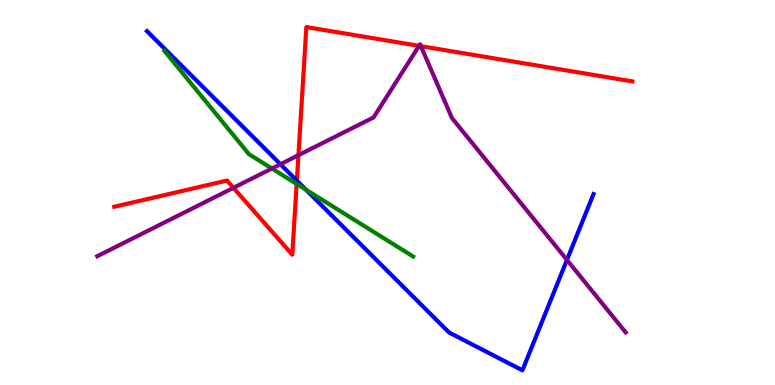[{'lines': ['blue', 'red'], 'intersections': [{'x': 3.83, 'y': 5.31}]}, {'lines': ['green', 'red'], 'intersections': [{'x': 3.83, 'y': 5.22}]}, {'lines': ['purple', 'red'], 'intersections': [{'x': 3.01, 'y': 5.12}, {'x': 3.85, 'y': 5.97}, {'x': 5.41, 'y': 8.81}, {'x': 5.43, 'y': 8.8}]}, {'lines': ['blue', 'green'], 'intersections': [{'x': 3.95, 'y': 5.07}]}, {'lines': ['blue', 'purple'], 'intersections': [{'x': 3.62, 'y': 5.73}, {'x': 7.32, 'y': 3.25}]}, {'lines': ['green', 'purple'], 'intersections': [{'x': 3.51, 'y': 5.62}]}]